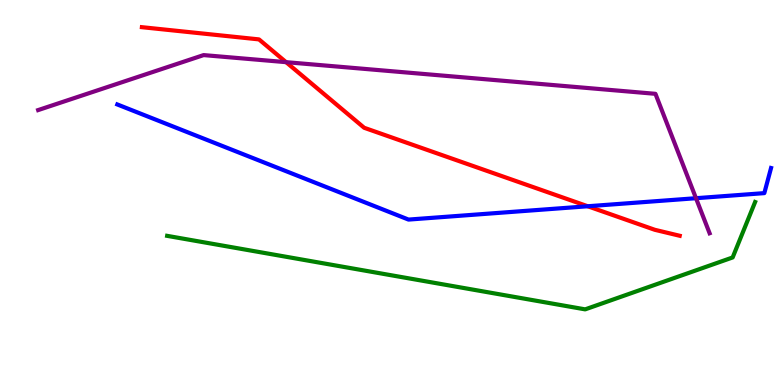[{'lines': ['blue', 'red'], 'intersections': [{'x': 7.58, 'y': 4.64}]}, {'lines': ['green', 'red'], 'intersections': []}, {'lines': ['purple', 'red'], 'intersections': [{'x': 3.69, 'y': 8.39}]}, {'lines': ['blue', 'green'], 'intersections': []}, {'lines': ['blue', 'purple'], 'intersections': [{'x': 8.98, 'y': 4.85}]}, {'lines': ['green', 'purple'], 'intersections': []}]